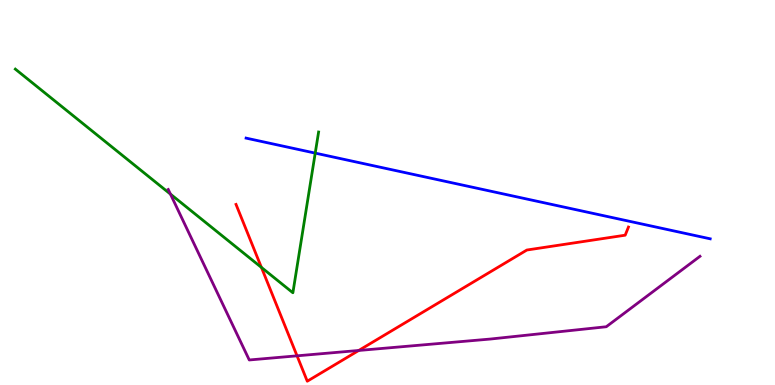[{'lines': ['blue', 'red'], 'intersections': []}, {'lines': ['green', 'red'], 'intersections': [{'x': 3.37, 'y': 3.05}]}, {'lines': ['purple', 'red'], 'intersections': [{'x': 3.83, 'y': 0.758}, {'x': 4.63, 'y': 0.897}]}, {'lines': ['blue', 'green'], 'intersections': [{'x': 4.07, 'y': 6.02}]}, {'lines': ['blue', 'purple'], 'intersections': []}, {'lines': ['green', 'purple'], 'intersections': [{'x': 2.2, 'y': 4.96}]}]